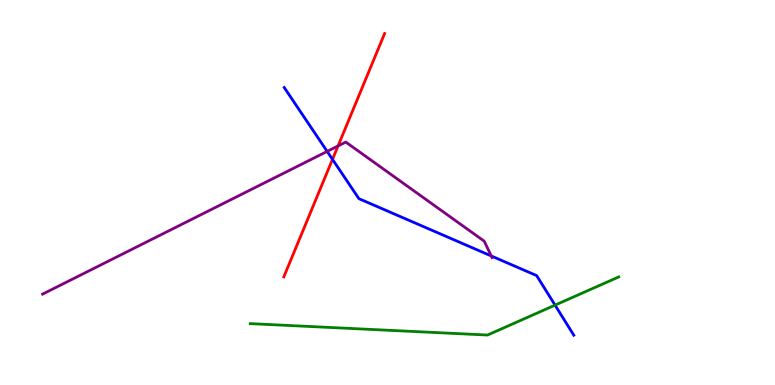[{'lines': ['blue', 'red'], 'intersections': [{'x': 4.29, 'y': 5.86}]}, {'lines': ['green', 'red'], 'intersections': []}, {'lines': ['purple', 'red'], 'intersections': [{'x': 4.36, 'y': 6.21}]}, {'lines': ['blue', 'green'], 'intersections': [{'x': 7.16, 'y': 2.07}]}, {'lines': ['blue', 'purple'], 'intersections': [{'x': 4.22, 'y': 6.07}, {'x': 6.34, 'y': 3.35}]}, {'lines': ['green', 'purple'], 'intersections': []}]